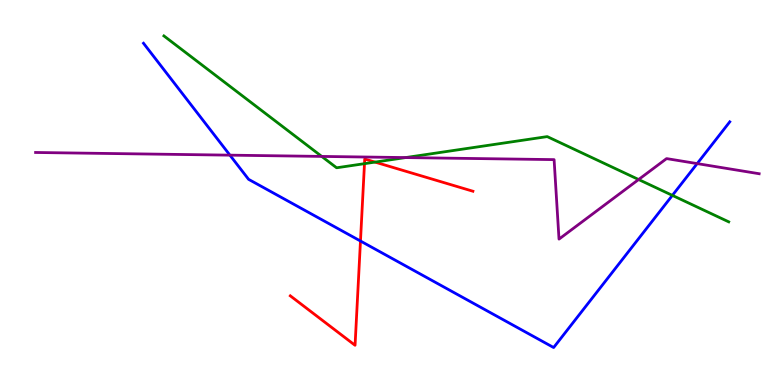[{'lines': ['blue', 'red'], 'intersections': [{'x': 4.65, 'y': 3.74}]}, {'lines': ['green', 'red'], 'intersections': [{'x': 4.7, 'y': 5.75}, {'x': 4.84, 'y': 5.79}]}, {'lines': ['purple', 'red'], 'intersections': []}, {'lines': ['blue', 'green'], 'intersections': [{'x': 8.68, 'y': 4.93}]}, {'lines': ['blue', 'purple'], 'intersections': [{'x': 2.97, 'y': 5.97}, {'x': 9.0, 'y': 5.75}]}, {'lines': ['green', 'purple'], 'intersections': [{'x': 4.15, 'y': 5.94}, {'x': 5.23, 'y': 5.91}, {'x': 8.24, 'y': 5.34}]}]